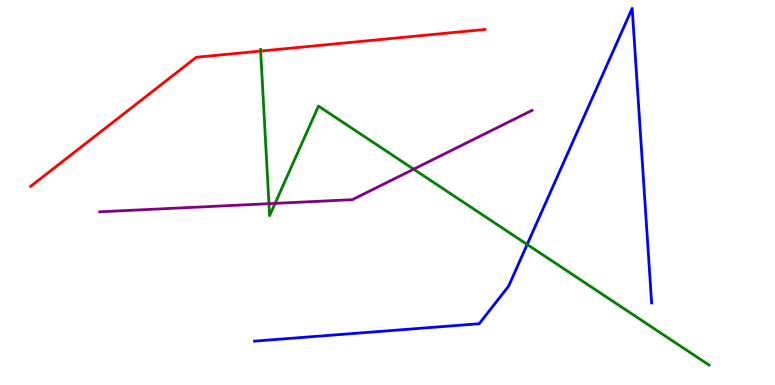[{'lines': ['blue', 'red'], 'intersections': []}, {'lines': ['green', 'red'], 'intersections': [{'x': 3.36, 'y': 8.67}]}, {'lines': ['purple', 'red'], 'intersections': []}, {'lines': ['blue', 'green'], 'intersections': [{'x': 6.8, 'y': 3.65}]}, {'lines': ['blue', 'purple'], 'intersections': []}, {'lines': ['green', 'purple'], 'intersections': [{'x': 3.47, 'y': 4.71}, {'x': 3.55, 'y': 4.72}, {'x': 5.34, 'y': 5.61}]}]